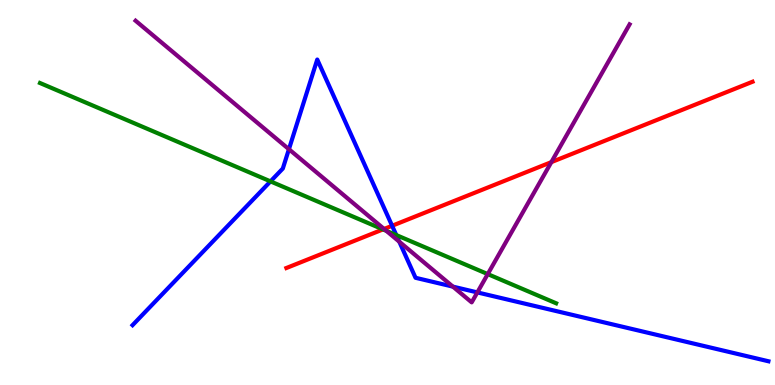[{'lines': ['blue', 'red'], 'intersections': [{'x': 5.06, 'y': 4.14}]}, {'lines': ['green', 'red'], 'intersections': [{'x': 4.94, 'y': 4.04}]}, {'lines': ['purple', 'red'], 'intersections': [{'x': 4.96, 'y': 4.05}, {'x': 7.11, 'y': 5.79}]}, {'lines': ['blue', 'green'], 'intersections': [{'x': 3.49, 'y': 5.29}, {'x': 5.11, 'y': 3.89}]}, {'lines': ['blue', 'purple'], 'intersections': [{'x': 3.73, 'y': 6.12}, {'x': 5.15, 'y': 3.72}, {'x': 5.84, 'y': 2.56}, {'x': 6.16, 'y': 2.41}]}, {'lines': ['green', 'purple'], 'intersections': [{'x': 4.98, 'y': 4.01}, {'x': 6.29, 'y': 2.88}]}]